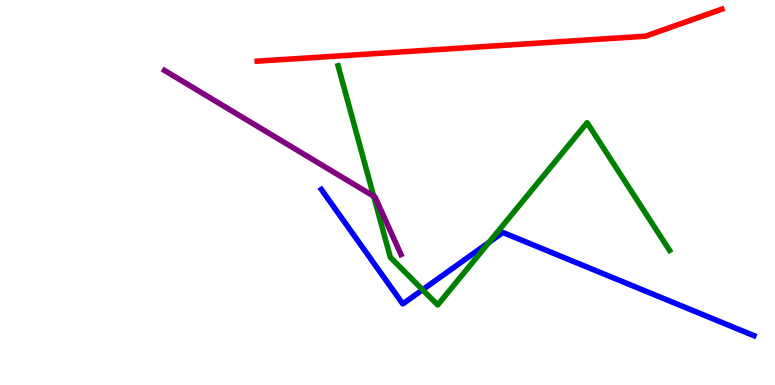[{'lines': ['blue', 'red'], 'intersections': []}, {'lines': ['green', 'red'], 'intersections': []}, {'lines': ['purple', 'red'], 'intersections': []}, {'lines': ['blue', 'green'], 'intersections': [{'x': 5.45, 'y': 2.47}, {'x': 6.31, 'y': 3.7}]}, {'lines': ['blue', 'purple'], 'intersections': []}, {'lines': ['green', 'purple'], 'intersections': [{'x': 4.82, 'y': 4.9}]}]